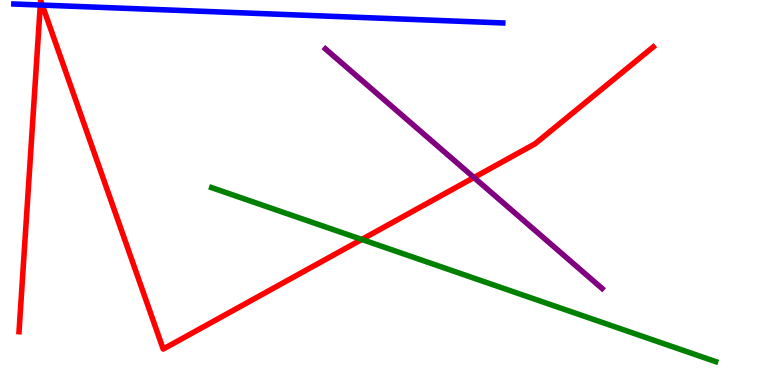[{'lines': ['blue', 'red'], 'intersections': [{'x': 0.52, 'y': 9.87}, {'x': 0.546, 'y': 9.87}]}, {'lines': ['green', 'red'], 'intersections': [{'x': 4.67, 'y': 3.78}]}, {'lines': ['purple', 'red'], 'intersections': [{'x': 6.12, 'y': 5.39}]}, {'lines': ['blue', 'green'], 'intersections': []}, {'lines': ['blue', 'purple'], 'intersections': []}, {'lines': ['green', 'purple'], 'intersections': []}]